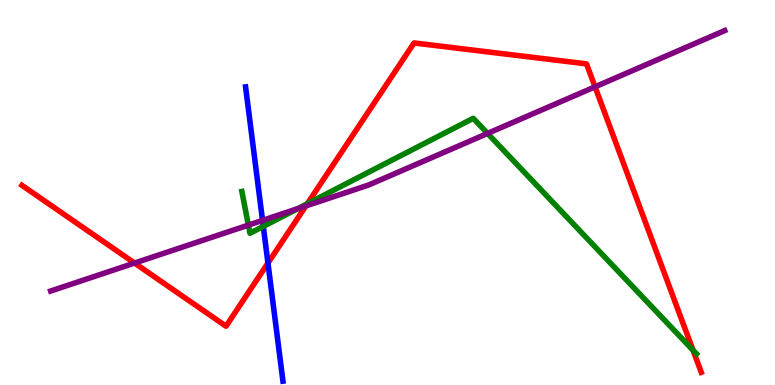[{'lines': ['blue', 'red'], 'intersections': [{'x': 3.46, 'y': 3.17}]}, {'lines': ['green', 'red'], 'intersections': [{'x': 3.97, 'y': 4.71}, {'x': 8.94, 'y': 0.902}]}, {'lines': ['purple', 'red'], 'intersections': [{'x': 1.74, 'y': 3.17}, {'x': 3.95, 'y': 4.65}, {'x': 7.68, 'y': 7.74}]}, {'lines': ['blue', 'green'], 'intersections': [{'x': 3.4, 'y': 4.12}]}, {'lines': ['blue', 'purple'], 'intersections': [{'x': 3.39, 'y': 4.28}]}, {'lines': ['green', 'purple'], 'intersections': [{'x': 3.2, 'y': 4.15}, {'x': 3.84, 'y': 4.58}, {'x': 6.29, 'y': 6.53}]}]